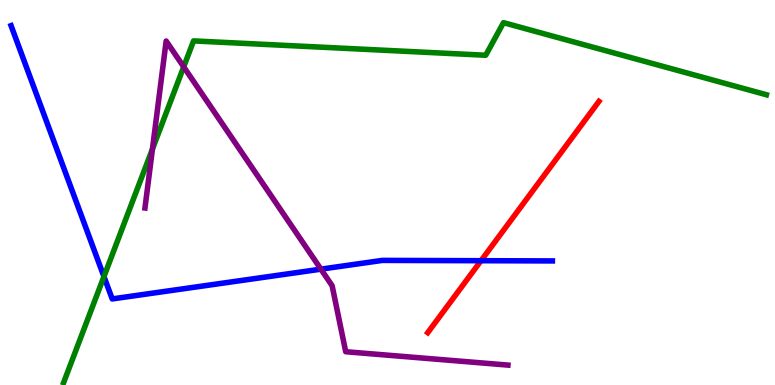[{'lines': ['blue', 'red'], 'intersections': [{'x': 6.21, 'y': 3.23}]}, {'lines': ['green', 'red'], 'intersections': []}, {'lines': ['purple', 'red'], 'intersections': []}, {'lines': ['blue', 'green'], 'intersections': [{'x': 1.34, 'y': 2.82}]}, {'lines': ['blue', 'purple'], 'intersections': [{'x': 4.14, 'y': 3.01}]}, {'lines': ['green', 'purple'], 'intersections': [{'x': 1.97, 'y': 6.13}, {'x': 2.37, 'y': 8.26}]}]